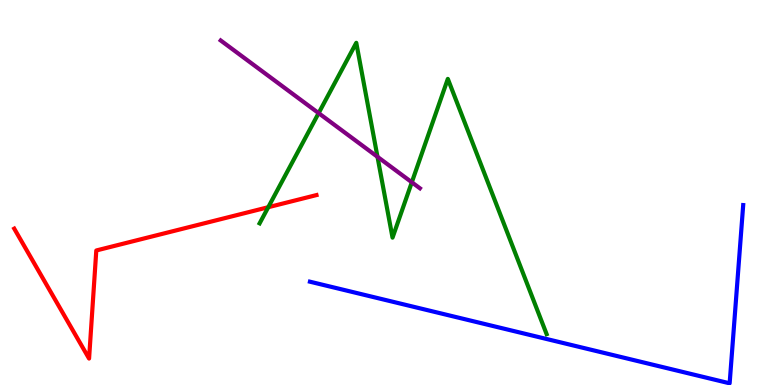[{'lines': ['blue', 'red'], 'intersections': []}, {'lines': ['green', 'red'], 'intersections': [{'x': 3.46, 'y': 4.62}]}, {'lines': ['purple', 'red'], 'intersections': []}, {'lines': ['blue', 'green'], 'intersections': []}, {'lines': ['blue', 'purple'], 'intersections': []}, {'lines': ['green', 'purple'], 'intersections': [{'x': 4.11, 'y': 7.06}, {'x': 4.87, 'y': 5.93}, {'x': 5.31, 'y': 5.27}]}]